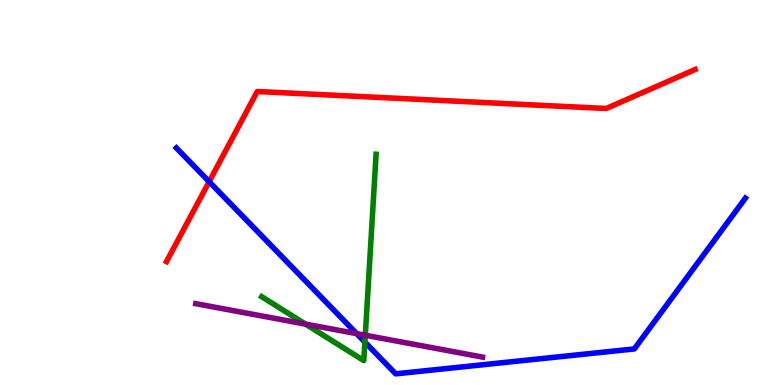[{'lines': ['blue', 'red'], 'intersections': [{'x': 2.7, 'y': 5.28}]}, {'lines': ['green', 'red'], 'intersections': []}, {'lines': ['purple', 'red'], 'intersections': []}, {'lines': ['blue', 'green'], 'intersections': [{'x': 4.71, 'y': 1.11}]}, {'lines': ['blue', 'purple'], 'intersections': [{'x': 4.6, 'y': 1.33}]}, {'lines': ['green', 'purple'], 'intersections': [{'x': 3.94, 'y': 1.58}, {'x': 4.71, 'y': 1.29}]}]